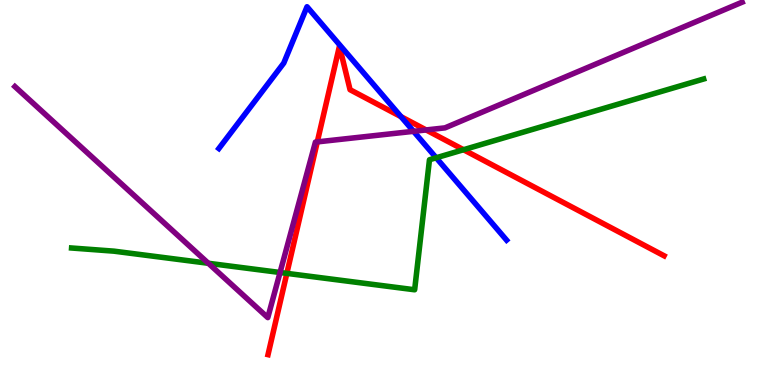[{'lines': ['blue', 'red'], 'intersections': [{'x': 5.17, 'y': 6.97}]}, {'lines': ['green', 'red'], 'intersections': [{'x': 3.7, 'y': 2.9}, {'x': 5.98, 'y': 6.11}]}, {'lines': ['purple', 'red'], 'intersections': [{'x': 4.09, 'y': 6.31}, {'x': 5.5, 'y': 6.62}]}, {'lines': ['blue', 'green'], 'intersections': [{'x': 5.63, 'y': 5.9}]}, {'lines': ['blue', 'purple'], 'intersections': [{'x': 5.34, 'y': 6.59}]}, {'lines': ['green', 'purple'], 'intersections': [{'x': 2.69, 'y': 3.16}, {'x': 3.61, 'y': 2.92}]}]